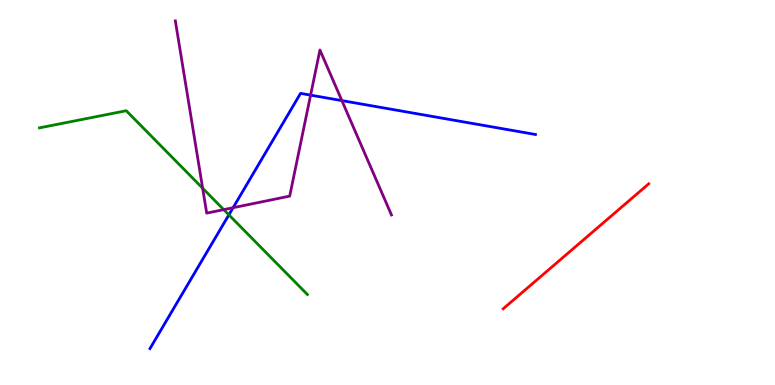[{'lines': ['blue', 'red'], 'intersections': []}, {'lines': ['green', 'red'], 'intersections': []}, {'lines': ['purple', 'red'], 'intersections': []}, {'lines': ['blue', 'green'], 'intersections': [{'x': 2.95, 'y': 4.42}]}, {'lines': ['blue', 'purple'], 'intersections': [{'x': 3.01, 'y': 4.6}, {'x': 4.01, 'y': 7.53}, {'x': 4.41, 'y': 7.39}]}, {'lines': ['green', 'purple'], 'intersections': [{'x': 2.61, 'y': 5.11}, {'x': 2.89, 'y': 4.55}]}]